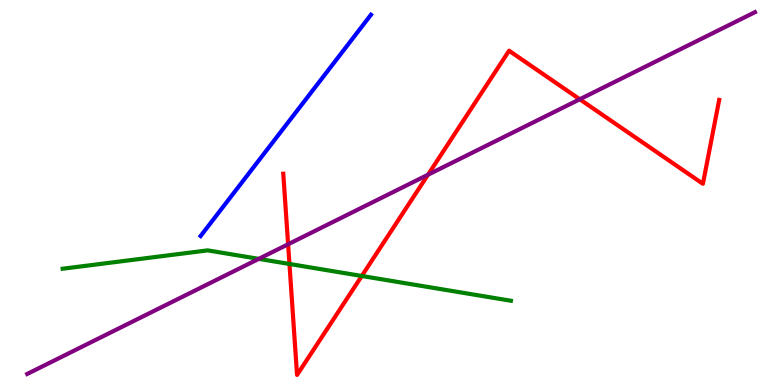[{'lines': ['blue', 'red'], 'intersections': []}, {'lines': ['green', 'red'], 'intersections': [{'x': 3.73, 'y': 3.14}, {'x': 4.67, 'y': 2.83}]}, {'lines': ['purple', 'red'], 'intersections': [{'x': 3.72, 'y': 3.66}, {'x': 5.52, 'y': 5.46}, {'x': 7.48, 'y': 7.42}]}, {'lines': ['blue', 'green'], 'intersections': []}, {'lines': ['blue', 'purple'], 'intersections': []}, {'lines': ['green', 'purple'], 'intersections': [{'x': 3.34, 'y': 3.28}]}]